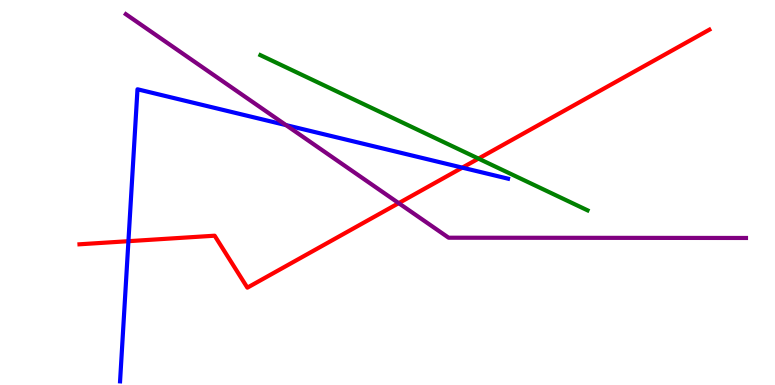[{'lines': ['blue', 'red'], 'intersections': [{'x': 1.66, 'y': 3.74}, {'x': 5.97, 'y': 5.65}]}, {'lines': ['green', 'red'], 'intersections': [{'x': 6.17, 'y': 5.88}]}, {'lines': ['purple', 'red'], 'intersections': [{'x': 5.14, 'y': 4.72}]}, {'lines': ['blue', 'green'], 'intersections': []}, {'lines': ['blue', 'purple'], 'intersections': [{'x': 3.69, 'y': 6.75}]}, {'lines': ['green', 'purple'], 'intersections': []}]